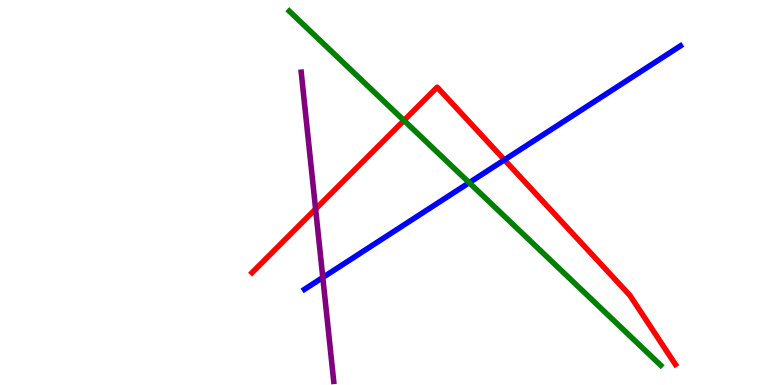[{'lines': ['blue', 'red'], 'intersections': [{'x': 6.51, 'y': 5.85}]}, {'lines': ['green', 'red'], 'intersections': [{'x': 5.21, 'y': 6.87}]}, {'lines': ['purple', 'red'], 'intersections': [{'x': 4.07, 'y': 4.57}]}, {'lines': ['blue', 'green'], 'intersections': [{'x': 6.05, 'y': 5.26}]}, {'lines': ['blue', 'purple'], 'intersections': [{'x': 4.17, 'y': 2.79}]}, {'lines': ['green', 'purple'], 'intersections': []}]